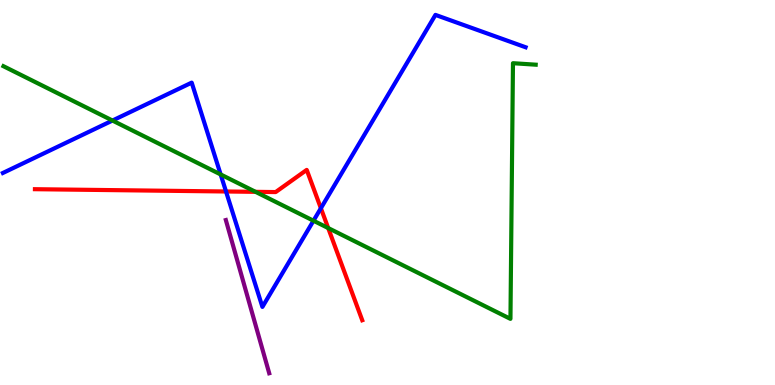[{'lines': ['blue', 'red'], 'intersections': [{'x': 2.92, 'y': 5.03}, {'x': 4.14, 'y': 4.59}]}, {'lines': ['green', 'red'], 'intersections': [{'x': 3.3, 'y': 5.02}, {'x': 4.23, 'y': 4.08}]}, {'lines': ['purple', 'red'], 'intersections': []}, {'lines': ['blue', 'green'], 'intersections': [{'x': 1.45, 'y': 6.87}, {'x': 2.85, 'y': 5.47}, {'x': 4.04, 'y': 4.27}]}, {'lines': ['blue', 'purple'], 'intersections': []}, {'lines': ['green', 'purple'], 'intersections': []}]